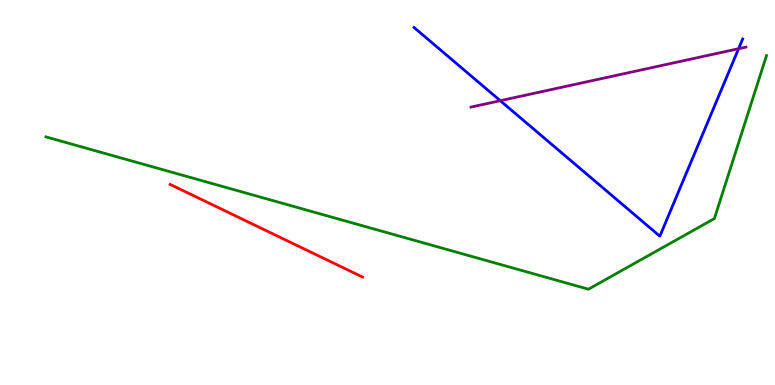[{'lines': ['blue', 'red'], 'intersections': []}, {'lines': ['green', 'red'], 'intersections': []}, {'lines': ['purple', 'red'], 'intersections': []}, {'lines': ['blue', 'green'], 'intersections': []}, {'lines': ['blue', 'purple'], 'intersections': [{'x': 6.46, 'y': 7.38}, {'x': 9.53, 'y': 8.74}]}, {'lines': ['green', 'purple'], 'intersections': []}]